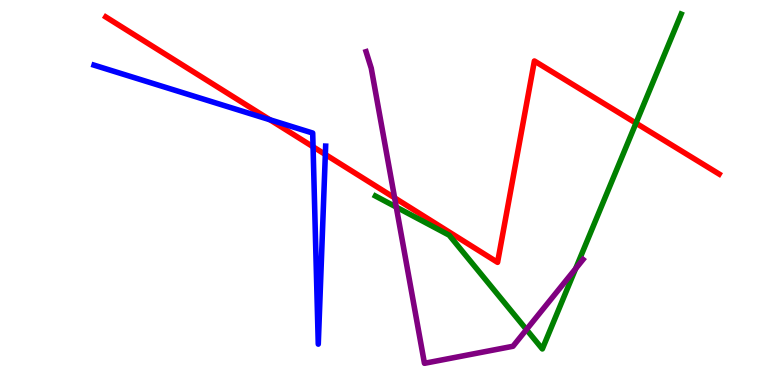[{'lines': ['blue', 'red'], 'intersections': [{'x': 3.48, 'y': 6.89}, {'x': 4.04, 'y': 6.19}, {'x': 4.2, 'y': 5.99}]}, {'lines': ['green', 'red'], 'intersections': [{'x': 8.21, 'y': 6.8}]}, {'lines': ['purple', 'red'], 'intersections': [{'x': 5.09, 'y': 4.86}]}, {'lines': ['blue', 'green'], 'intersections': []}, {'lines': ['blue', 'purple'], 'intersections': []}, {'lines': ['green', 'purple'], 'intersections': [{'x': 5.11, 'y': 4.62}, {'x': 6.79, 'y': 1.44}, {'x': 7.43, 'y': 3.02}]}]